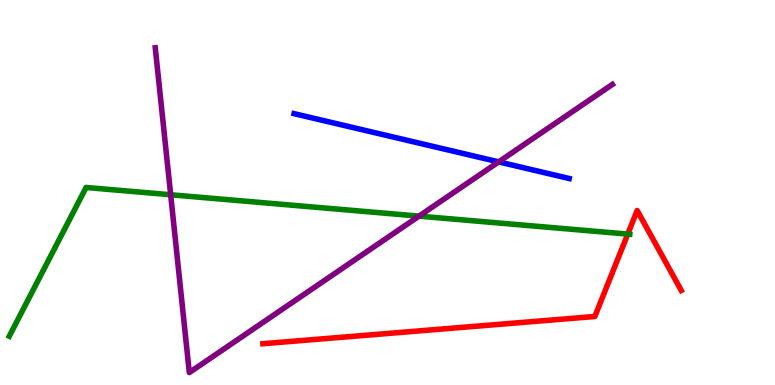[{'lines': ['blue', 'red'], 'intersections': []}, {'lines': ['green', 'red'], 'intersections': [{'x': 8.1, 'y': 3.92}]}, {'lines': ['purple', 'red'], 'intersections': []}, {'lines': ['blue', 'green'], 'intersections': []}, {'lines': ['blue', 'purple'], 'intersections': [{'x': 6.43, 'y': 5.8}]}, {'lines': ['green', 'purple'], 'intersections': [{'x': 2.2, 'y': 4.94}, {'x': 5.41, 'y': 4.39}]}]